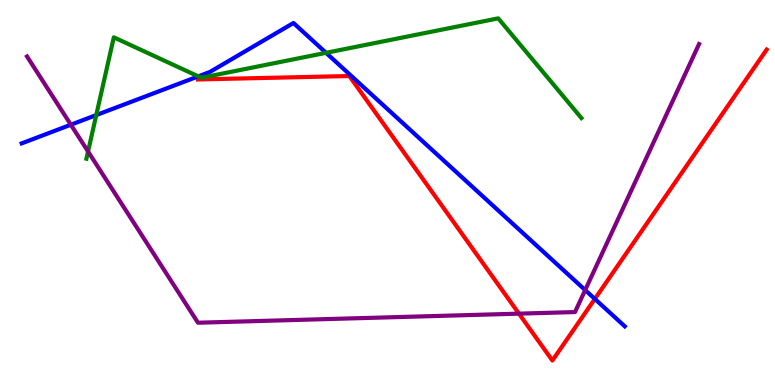[{'lines': ['blue', 'red'], 'intersections': [{'x': 7.68, 'y': 2.24}]}, {'lines': ['green', 'red'], 'intersections': []}, {'lines': ['purple', 'red'], 'intersections': [{'x': 6.7, 'y': 1.85}]}, {'lines': ['blue', 'green'], 'intersections': [{'x': 1.24, 'y': 7.01}, {'x': 2.56, 'y': 8.02}, {'x': 4.21, 'y': 8.63}]}, {'lines': ['blue', 'purple'], 'intersections': [{'x': 0.914, 'y': 6.76}, {'x': 7.55, 'y': 2.47}]}, {'lines': ['green', 'purple'], 'intersections': [{'x': 1.14, 'y': 6.07}]}]